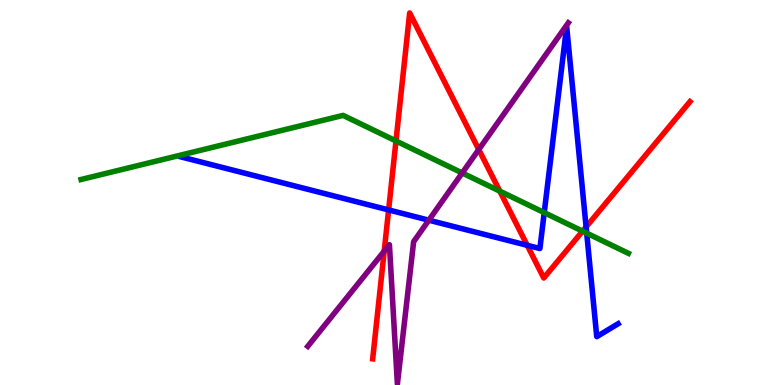[{'lines': ['blue', 'red'], 'intersections': [{'x': 5.01, 'y': 4.55}, {'x': 6.8, 'y': 3.63}, {'x': 7.56, 'y': 4.11}]}, {'lines': ['green', 'red'], 'intersections': [{'x': 5.11, 'y': 6.34}, {'x': 6.45, 'y': 5.03}, {'x': 7.52, 'y': 4.0}]}, {'lines': ['purple', 'red'], 'intersections': [{'x': 4.96, 'y': 3.48}, {'x': 6.18, 'y': 6.12}]}, {'lines': ['blue', 'green'], 'intersections': [{'x': 7.02, 'y': 4.48}, {'x': 7.57, 'y': 3.94}]}, {'lines': ['blue', 'purple'], 'intersections': [{'x': 5.53, 'y': 4.28}]}, {'lines': ['green', 'purple'], 'intersections': [{'x': 5.96, 'y': 5.51}]}]